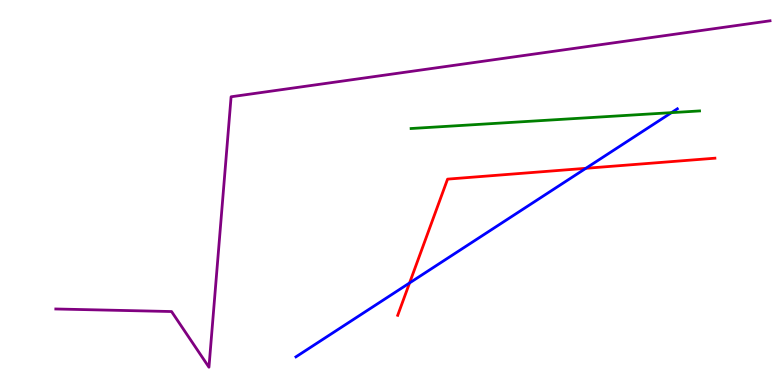[{'lines': ['blue', 'red'], 'intersections': [{'x': 5.28, 'y': 2.65}, {'x': 7.56, 'y': 5.63}]}, {'lines': ['green', 'red'], 'intersections': []}, {'lines': ['purple', 'red'], 'intersections': []}, {'lines': ['blue', 'green'], 'intersections': [{'x': 8.66, 'y': 7.07}]}, {'lines': ['blue', 'purple'], 'intersections': []}, {'lines': ['green', 'purple'], 'intersections': []}]